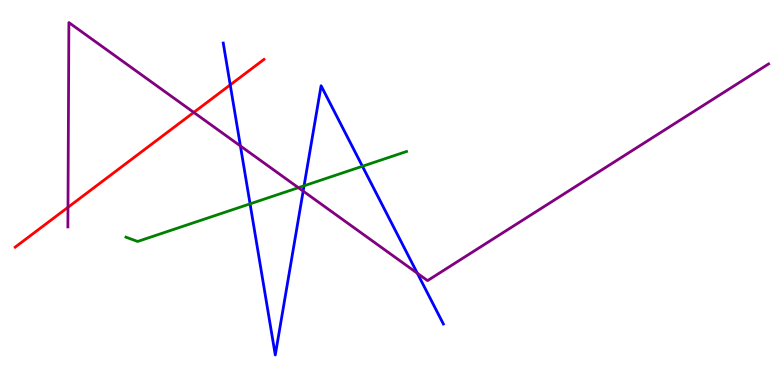[{'lines': ['blue', 'red'], 'intersections': [{'x': 2.97, 'y': 7.8}]}, {'lines': ['green', 'red'], 'intersections': []}, {'lines': ['purple', 'red'], 'intersections': [{'x': 0.877, 'y': 4.62}, {'x': 2.5, 'y': 7.08}]}, {'lines': ['blue', 'green'], 'intersections': [{'x': 3.23, 'y': 4.71}, {'x': 3.92, 'y': 5.17}, {'x': 4.68, 'y': 5.68}]}, {'lines': ['blue', 'purple'], 'intersections': [{'x': 3.1, 'y': 6.21}, {'x': 3.91, 'y': 5.04}, {'x': 5.38, 'y': 2.9}]}, {'lines': ['green', 'purple'], 'intersections': [{'x': 3.85, 'y': 5.13}]}]